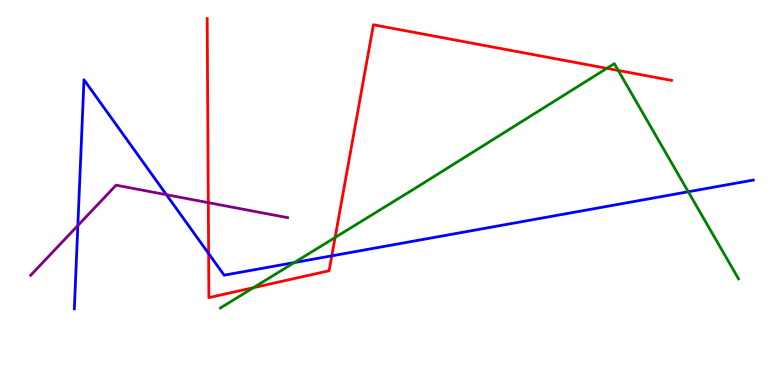[{'lines': ['blue', 'red'], 'intersections': [{'x': 2.69, 'y': 3.41}, {'x': 4.28, 'y': 3.35}]}, {'lines': ['green', 'red'], 'intersections': [{'x': 3.27, 'y': 2.53}, {'x': 4.32, 'y': 3.83}, {'x': 7.83, 'y': 8.23}, {'x': 7.98, 'y': 8.17}]}, {'lines': ['purple', 'red'], 'intersections': [{'x': 2.69, 'y': 4.74}]}, {'lines': ['blue', 'green'], 'intersections': [{'x': 3.8, 'y': 3.18}, {'x': 8.88, 'y': 5.02}]}, {'lines': ['blue', 'purple'], 'intersections': [{'x': 1.0, 'y': 4.14}, {'x': 2.15, 'y': 4.94}]}, {'lines': ['green', 'purple'], 'intersections': []}]